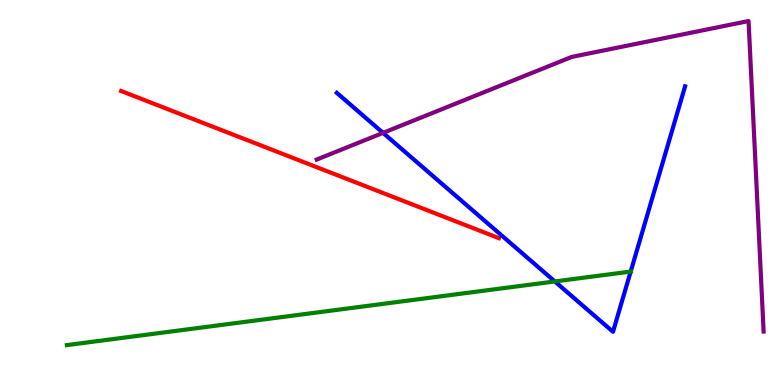[{'lines': ['blue', 'red'], 'intersections': []}, {'lines': ['green', 'red'], 'intersections': []}, {'lines': ['purple', 'red'], 'intersections': []}, {'lines': ['blue', 'green'], 'intersections': [{'x': 7.16, 'y': 2.69}, {'x': 8.14, 'y': 2.95}]}, {'lines': ['blue', 'purple'], 'intersections': [{'x': 4.94, 'y': 6.55}]}, {'lines': ['green', 'purple'], 'intersections': []}]